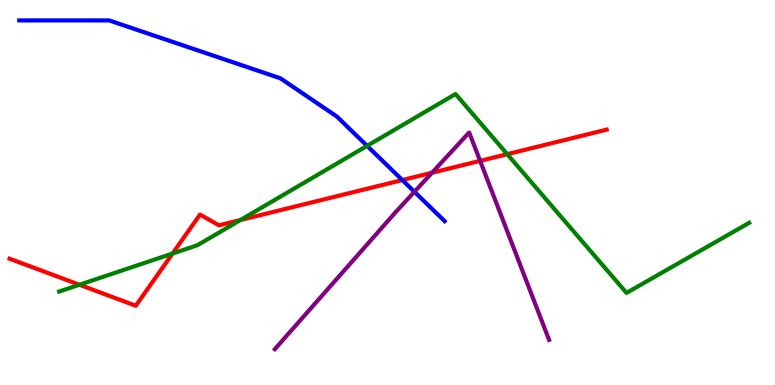[{'lines': ['blue', 'red'], 'intersections': [{'x': 5.19, 'y': 5.32}]}, {'lines': ['green', 'red'], 'intersections': [{'x': 1.03, 'y': 2.6}, {'x': 2.23, 'y': 3.41}, {'x': 3.1, 'y': 4.29}, {'x': 6.55, 'y': 6.0}]}, {'lines': ['purple', 'red'], 'intersections': [{'x': 5.57, 'y': 5.51}, {'x': 6.2, 'y': 5.82}]}, {'lines': ['blue', 'green'], 'intersections': [{'x': 4.74, 'y': 6.21}]}, {'lines': ['blue', 'purple'], 'intersections': [{'x': 5.35, 'y': 5.02}]}, {'lines': ['green', 'purple'], 'intersections': []}]